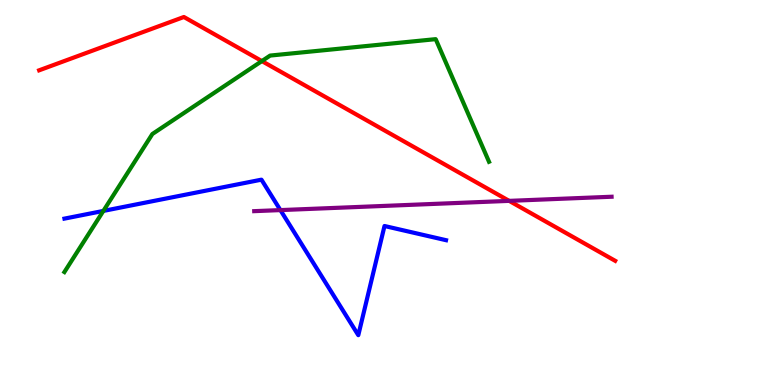[{'lines': ['blue', 'red'], 'intersections': []}, {'lines': ['green', 'red'], 'intersections': [{'x': 3.38, 'y': 8.41}]}, {'lines': ['purple', 'red'], 'intersections': [{'x': 6.57, 'y': 4.78}]}, {'lines': ['blue', 'green'], 'intersections': [{'x': 1.33, 'y': 4.52}]}, {'lines': ['blue', 'purple'], 'intersections': [{'x': 3.62, 'y': 4.54}]}, {'lines': ['green', 'purple'], 'intersections': []}]